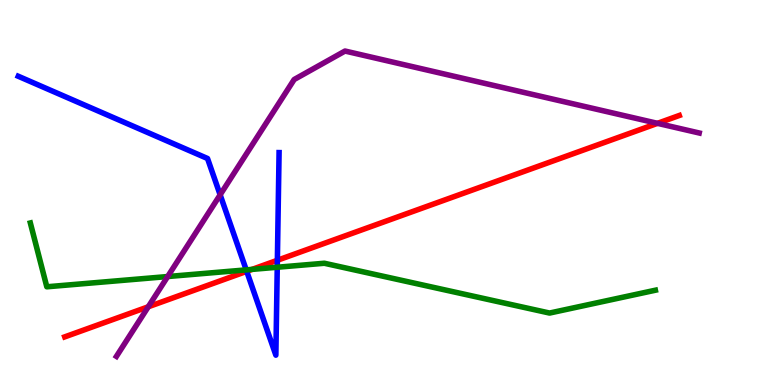[{'lines': ['blue', 'red'], 'intersections': [{'x': 3.18, 'y': 2.95}, {'x': 3.58, 'y': 3.24}]}, {'lines': ['green', 'red'], 'intersections': [{'x': 3.25, 'y': 3.0}]}, {'lines': ['purple', 'red'], 'intersections': [{'x': 1.91, 'y': 2.03}, {'x': 8.48, 'y': 6.8}]}, {'lines': ['blue', 'green'], 'intersections': [{'x': 3.18, 'y': 2.99}, {'x': 3.58, 'y': 3.06}]}, {'lines': ['blue', 'purple'], 'intersections': [{'x': 2.84, 'y': 4.94}]}, {'lines': ['green', 'purple'], 'intersections': [{'x': 2.16, 'y': 2.82}]}]